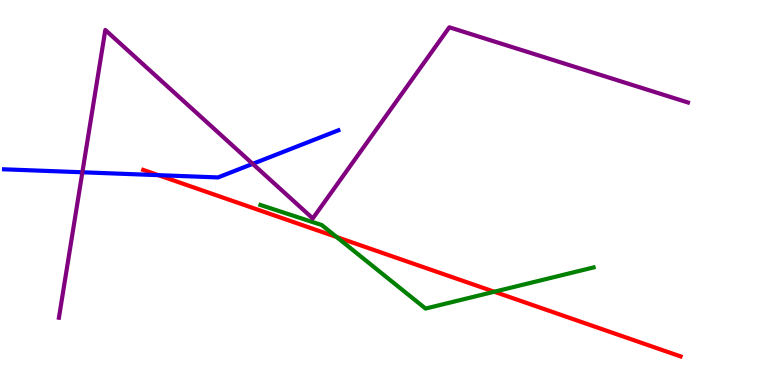[{'lines': ['blue', 'red'], 'intersections': [{'x': 2.04, 'y': 5.45}]}, {'lines': ['green', 'red'], 'intersections': [{'x': 4.34, 'y': 3.84}, {'x': 6.38, 'y': 2.42}]}, {'lines': ['purple', 'red'], 'intersections': []}, {'lines': ['blue', 'green'], 'intersections': []}, {'lines': ['blue', 'purple'], 'intersections': [{'x': 1.06, 'y': 5.53}, {'x': 3.26, 'y': 5.74}]}, {'lines': ['green', 'purple'], 'intersections': []}]